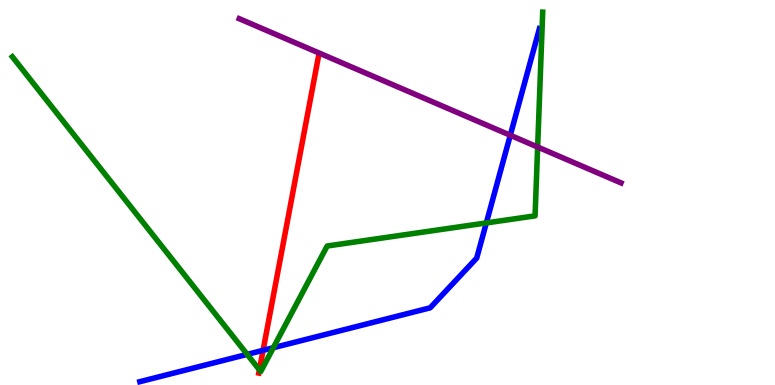[{'lines': ['blue', 'red'], 'intersections': [{'x': 3.39, 'y': 0.9}]}, {'lines': ['green', 'red'], 'intersections': [{'x': 3.35, 'y': 0.394}]}, {'lines': ['purple', 'red'], 'intersections': []}, {'lines': ['blue', 'green'], 'intersections': [{'x': 3.19, 'y': 0.795}, {'x': 3.53, 'y': 0.968}, {'x': 6.28, 'y': 4.21}]}, {'lines': ['blue', 'purple'], 'intersections': [{'x': 6.58, 'y': 6.49}]}, {'lines': ['green', 'purple'], 'intersections': [{'x': 6.94, 'y': 6.18}]}]